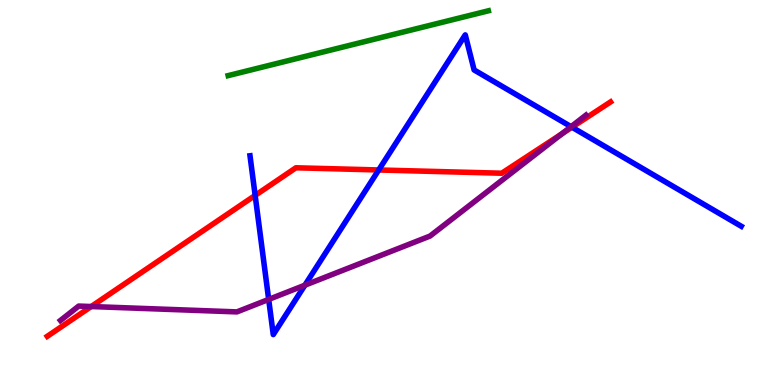[{'lines': ['blue', 'red'], 'intersections': [{'x': 3.29, 'y': 4.92}, {'x': 4.89, 'y': 5.59}, {'x': 7.38, 'y': 6.7}]}, {'lines': ['green', 'red'], 'intersections': []}, {'lines': ['purple', 'red'], 'intersections': [{'x': 1.18, 'y': 2.04}, {'x': 7.25, 'y': 6.52}]}, {'lines': ['blue', 'green'], 'intersections': []}, {'lines': ['blue', 'purple'], 'intersections': [{'x': 3.47, 'y': 2.22}, {'x': 3.93, 'y': 2.59}, {'x': 7.37, 'y': 6.71}]}, {'lines': ['green', 'purple'], 'intersections': []}]